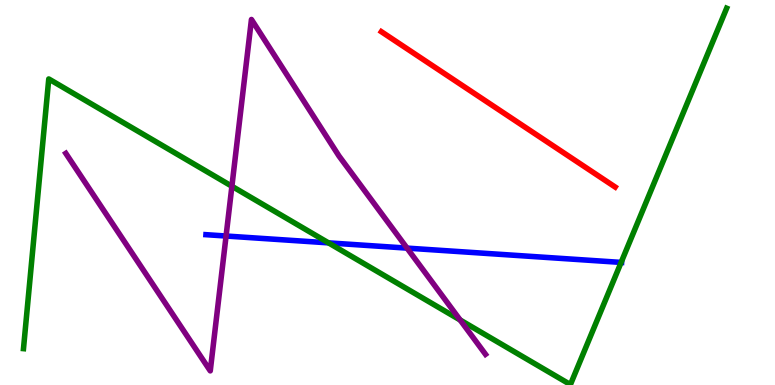[{'lines': ['blue', 'red'], 'intersections': []}, {'lines': ['green', 'red'], 'intersections': []}, {'lines': ['purple', 'red'], 'intersections': []}, {'lines': ['blue', 'green'], 'intersections': [{'x': 4.24, 'y': 3.69}, {'x': 8.01, 'y': 3.18}]}, {'lines': ['blue', 'purple'], 'intersections': [{'x': 2.92, 'y': 3.87}, {'x': 5.25, 'y': 3.56}]}, {'lines': ['green', 'purple'], 'intersections': [{'x': 2.99, 'y': 5.16}, {'x': 5.94, 'y': 1.69}]}]